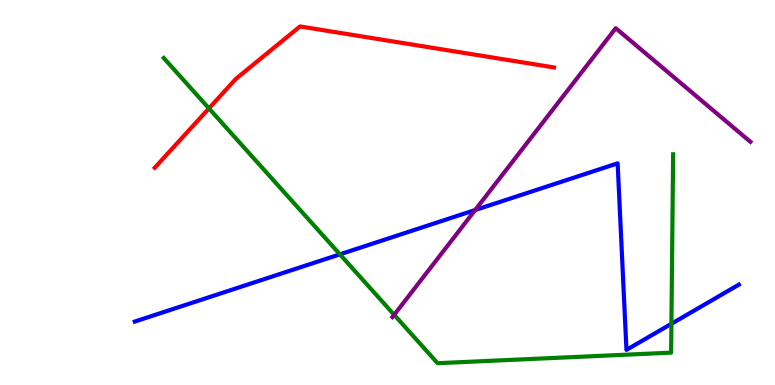[{'lines': ['blue', 'red'], 'intersections': []}, {'lines': ['green', 'red'], 'intersections': [{'x': 2.7, 'y': 7.18}]}, {'lines': ['purple', 'red'], 'intersections': []}, {'lines': ['blue', 'green'], 'intersections': [{'x': 4.39, 'y': 3.39}, {'x': 8.66, 'y': 1.59}]}, {'lines': ['blue', 'purple'], 'intersections': [{'x': 6.13, 'y': 4.54}]}, {'lines': ['green', 'purple'], 'intersections': [{'x': 5.09, 'y': 1.82}]}]